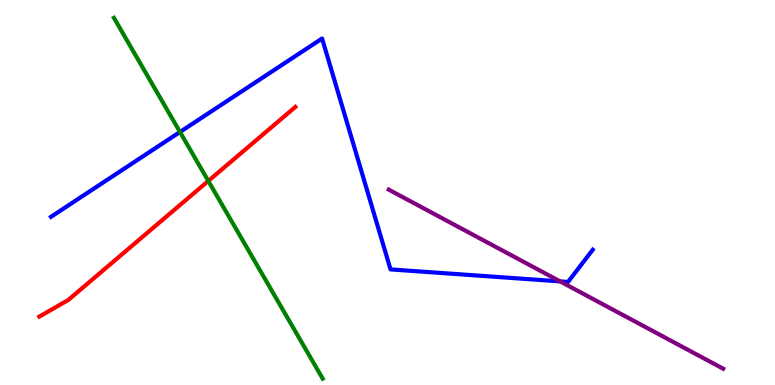[{'lines': ['blue', 'red'], 'intersections': []}, {'lines': ['green', 'red'], 'intersections': [{'x': 2.69, 'y': 5.3}]}, {'lines': ['purple', 'red'], 'intersections': []}, {'lines': ['blue', 'green'], 'intersections': [{'x': 2.32, 'y': 6.57}]}, {'lines': ['blue', 'purple'], 'intersections': [{'x': 7.23, 'y': 2.69}]}, {'lines': ['green', 'purple'], 'intersections': []}]